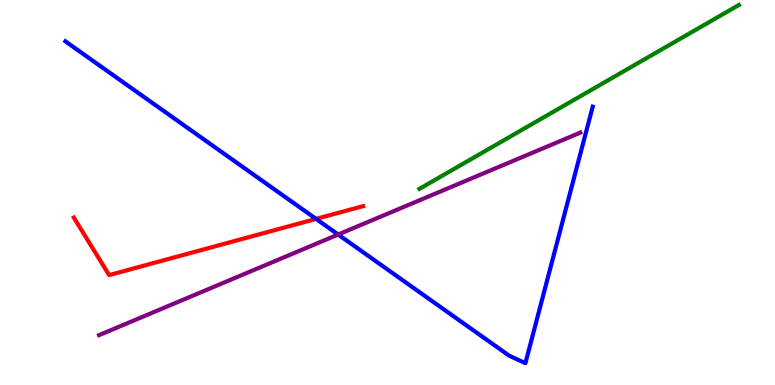[{'lines': ['blue', 'red'], 'intersections': [{'x': 4.08, 'y': 4.31}]}, {'lines': ['green', 'red'], 'intersections': []}, {'lines': ['purple', 'red'], 'intersections': []}, {'lines': ['blue', 'green'], 'intersections': []}, {'lines': ['blue', 'purple'], 'intersections': [{'x': 4.36, 'y': 3.91}]}, {'lines': ['green', 'purple'], 'intersections': []}]